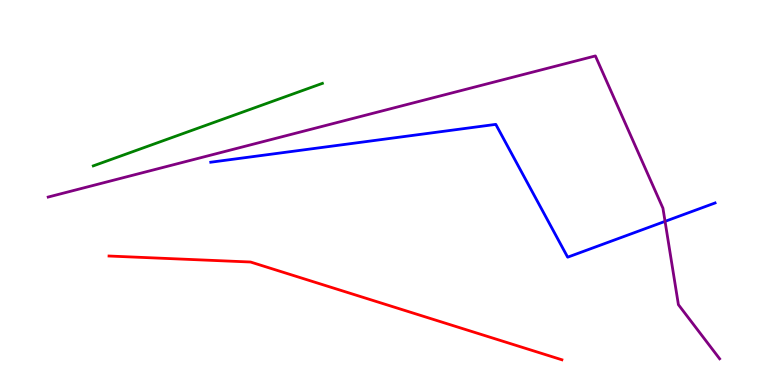[{'lines': ['blue', 'red'], 'intersections': []}, {'lines': ['green', 'red'], 'intersections': []}, {'lines': ['purple', 'red'], 'intersections': []}, {'lines': ['blue', 'green'], 'intersections': []}, {'lines': ['blue', 'purple'], 'intersections': [{'x': 8.58, 'y': 4.25}]}, {'lines': ['green', 'purple'], 'intersections': []}]